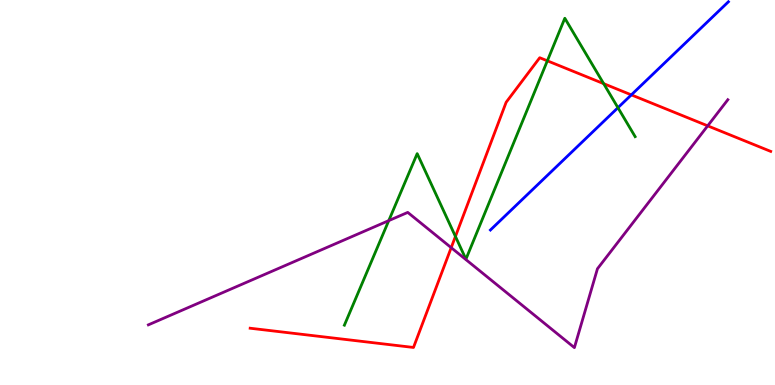[{'lines': ['blue', 'red'], 'intersections': [{'x': 8.15, 'y': 7.54}]}, {'lines': ['green', 'red'], 'intersections': [{'x': 5.88, 'y': 3.86}, {'x': 7.06, 'y': 8.42}, {'x': 7.79, 'y': 7.83}]}, {'lines': ['purple', 'red'], 'intersections': [{'x': 5.82, 'y': 3.57}, {'x': 9.13, 'y': 6.73}]}, {'lines': ['blue', 'green'], 'intersections': [{'x': 7.97, 'y': 7.2}]}, {'lines': ['blue', 'purple'], 'intersections': []}, {'lines': ['green', 'purple'], 'intersections': [{'x': 5.02, 'y': 4.27}]}]